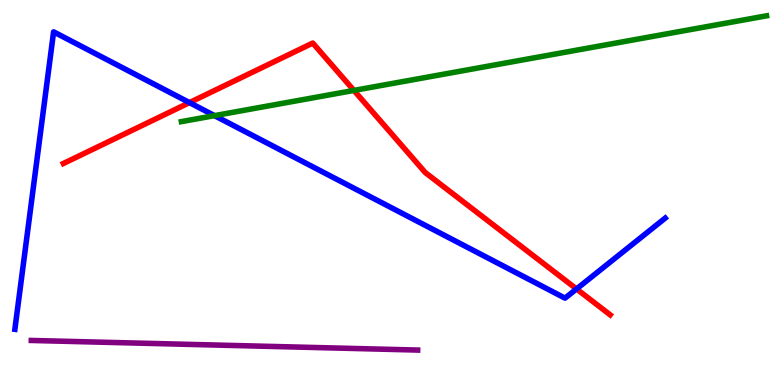[{'lines': ['blue', 'red'], 'intersections': [{'x': 2.44, 'y': 7.33}, {'x': 7.44, 'y': 2.49}]}, {'lines': ['green', 'red'], 'intersections': [{'x': 4.57, 'y': 7.65}]}, {'lines': ['purple', 'red'], 'intersections': []}, {'lines': ['blue', 'green'], 'intersections': [{'x': 2.77, 'y': 7.0}]}, {'lines': ['blue', 'purple'], 'intersections': []}, {'lines': ['green', 'purple'], 'intersections': []}]